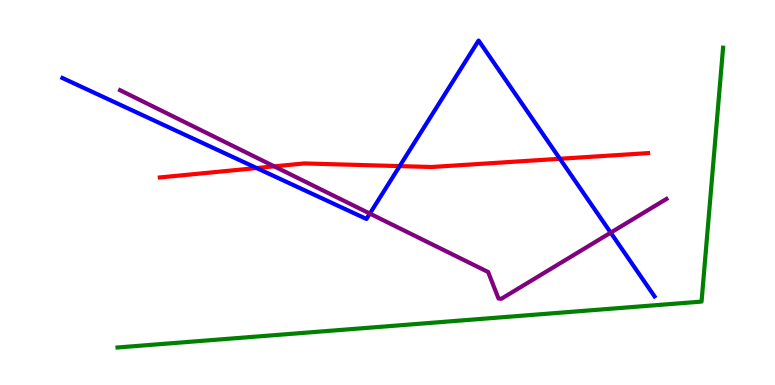[{'lines': ['blue', 'red'], 'intersections': [{'x': 3.31, 'y': 5.64}, {'x': 5.16, 'y': 5.69}, {'x': 7.22, 'y': 5.88}]}, {'lines': ['green', 'red'], 'intersections': []}, {'lines': ['purple', 'red'], 'intersections': [{'x': 3.54, 'y': 5.68}]}, {'lines': ['blue', 'green'], 'intersections': []}, {'lines': ['blue', 'purple'], 'intersections': [{'x': 4.77, 'y': 4.45}, {'x': 7.88, 'y': 3.96}]}, {'lines': ['green', 'purple'], 'intersections': []}]